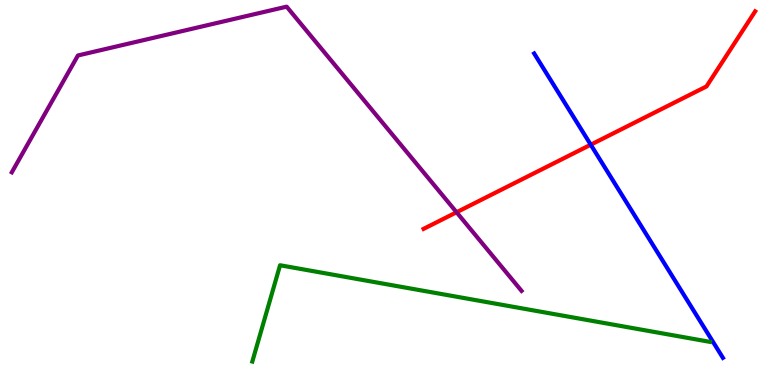[{'lines': ['blue', 'red'], 'intersections': [{'x': 7.62, 'y': 6.24}]}, {'lines': ['green', 'red'], 'intersections': []}, {'lines': ['purple', 'red'], 'intersections': [{'x': 5.89, 'y': 4.49}]}, {'lines': ['blue', 'green'], 'intersections': []}, {'lines': ['blue', 'purple'], 'intersections': []}, {'lines': ['green', 'purple'], 'intersections': []}]